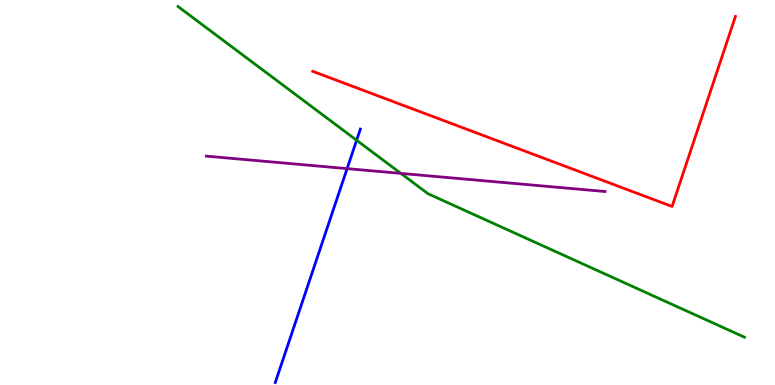[{'lines': ['blue', 'red'], 'intersections': []}, {'lines': ['green', 'red'], 'intersections': []}, {'lines': ['purple', 'red'], 'intersections': []}, {'lines': ['blue', 'green'], 'intersections': [{'x': 4.6, 'y': 6.36}]}, {'lines': ['blue', 'purple'], 'intersections': [{'x': 4.48, 'y': 5.62}]}, {'lines': ['green', 'purple'], 'intersections': [{'x': 5.17, 'y': 5.5}]}]